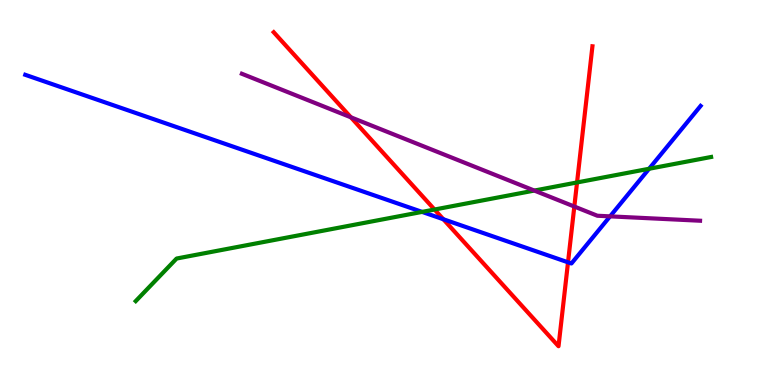[{'lines': ['blue', 'red'], 'intersections': [{'x': 5.72, 'y': 4.31}, {'x': 7.33, 'y': 3.19}]}, {'lines': ['green', 'red'], 'intersections': [{'x': 5.61, 'y': 4.56}, {'x': 7.45, 'y': 5.26}]}, {'lines': ['purple', 'red'], 'intersections': [{'x': 4.53, 'y': 6.95}, {'x': 7.41, 'y': 4.64}]}, {'lines': ['blue', 'green'], 'intersections': [{'x': 5.45, 'y': 4.5}, {'x': 8.38, 'y': 5.62}]}, {'lines': ['blue', 'purple'], 'intersections': [{'x': 7.87, 'y': 4.38}]}, {'lines': ['green', 'purple'], 'intersections': [{'x': 6.89, 'y': 5.05}]}]